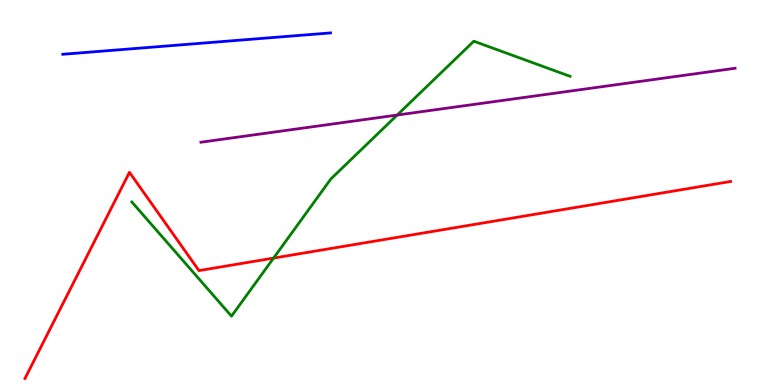[{'lines': ['blue', 'red'], 'intersections': []}, {'lines': ['green', 'red'], 'intersections': [{'x': 3.53, 'y': 3.3}]}, {'lines': ['purple', 'red'], 'intersections': []}, {'lines': ['blue', 'green'], 'intersections': []}, {'lines': ['blue', 'purple'], 'intersections': []}, {'lines': ['green', 'purple'], 'intersections': [{'x': 5.13, 'y': 7.01}]}]